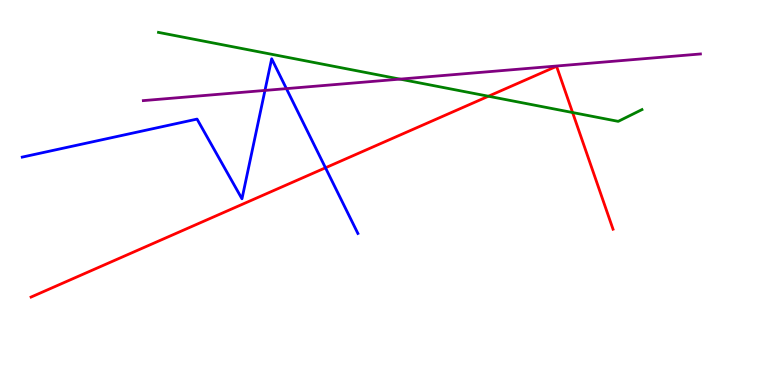[{'lines': ['blue', 'red'], 'intersections': [{'x': 4.2, 'y': 5.64}]}, {'lines': ['green', 'red'], 'intersections': [{'x': 6.3, 'y': 7.5}, {'x': 7.39, 'y': 7.08}]}, {'lines': ['purple', 'red'], 'intersections': []}, {'lines': ['blue', 'green'], 'intersections': []}, {'lines': ['blue', 'purple'], 'intersections': [{'x': 3.42, 'y': 7.65}, {'x': 3.7, 'y': 7.7}]}, {'lines': ['green', 'purple'], 'intersections': [{'x': 5.16, 'y': 7.94}]}]